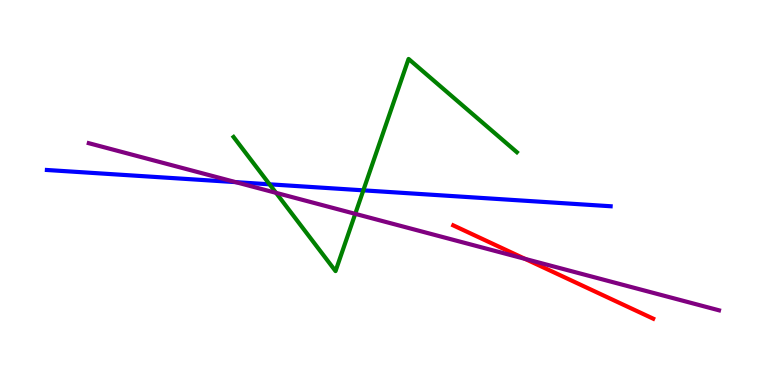[{'lines': ['blue', 'red'], 'intersections': []}, {'lines': ['green', 'red'], 'intersections': []}, {'lines': ['purple', 'red'], 'intersections': [{'x': 6.78, 'y': 3.28}]}, {'lines': ['blue', 'green'], 'intersections': [{'x': 3.48, 'y': 5.21}, {'x': 4.69, 'y': 5.06}]}, {'lines': ['blue', 'purple'], 'intersections': [{'x': 3.04, 'y': 5.27}]}, {'lines': ['green', 'purple'], 'intersections': [{'x': 3.56, 'y': 4.99}, {'x': 4.58, 'y': 4.45}]}]